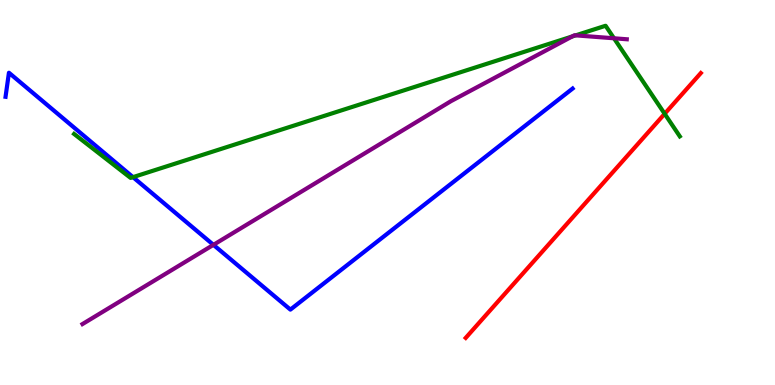[{'lines': ['blue', 'red'], 'intersections': []}, {'lines': ['green', 'red'], 'intersections': [{'x': 8.58, 'y': 7.04}]}, {'lines': ['purple', 'red'], 'intersections': []}, {'lines': ['blue', 'green'], 'intersections': [{'x': 1.72, 'y': 5.4}]}, {'lines': ['blue', 'purple'], 'intersections': [{'x': 2.75, 'y': 3.64}]}, {'lines': ['green', 'purple'], 'intersections': [{'x': 7.38, 'y': 9.05}, {'x': 7.43, 'y': 9.08}, {'x': 7.92, 'y': 9.01}]}]